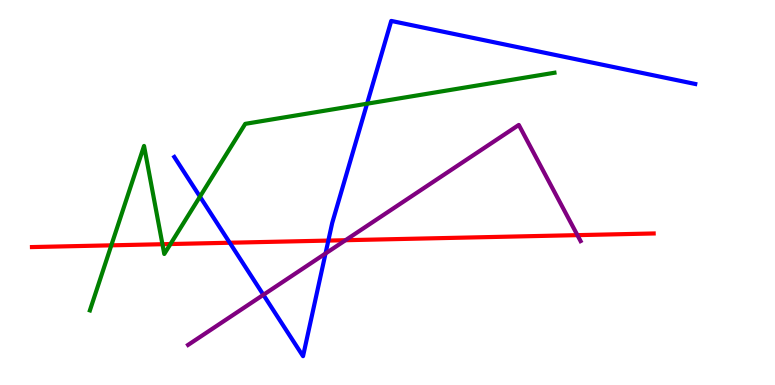[{'lines': ['blue', 'red'], 'intersections': [{'x': 2.96, 'y': 3.7}, {'x': 4.24, 'y': 3.75}]}, {'lines': ['green', 'red'], 'intersections': [{'x': 1.44, 'y': 3.63}, {'x': 2.1, 'y': 3.66}, {'x': 2.2, 'y': 3.66}]}, {'lines': ['purple', 'red'], 'intersections': [{'x': 4.46, 'y': 3.76}, {'x': 7.45, 'y': 3.89}]}, {'lines': ['blue', 'green'], 'intersections': [{'x': 2.58, 'y': 4.89}, {'x': 4.74, 'y': 7.31}]}, {'lines': ['blue', 'purple'], 'intersections': [{'x': 3.4, 'y': 2.34}, {'x': 4.2, 'y': 3.42}]}, {'lines': ['green', 'purple'], 'intersections': []}]